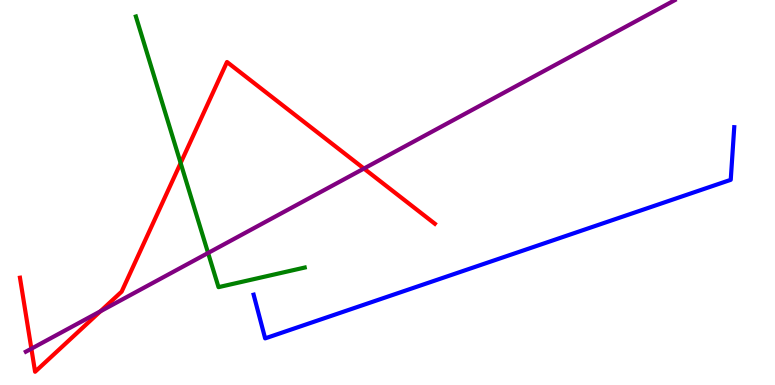[{'lines': ['blue', 'red'], 'intersections': []}, {'lines': ['green', 'red'], 'intersections': [{'x': 2.33, 'y': 5.76}]}, {'lines': ['purple', 'red'], 'intersections': [{'x': 0.405, 'y': 0.943}, {'x': 1.3, 'y': 1.91}, {'x': 4.7, 'y': 5.62}]}, {'lines': ['blue', 'green'], 'intersections': []}, {'lines': ['blue', 'purple'], 'intersections': []}, {'lines': ['green', 'purple'], 'intersections': [{'x': 2.69, 'y': 3.43}]}]